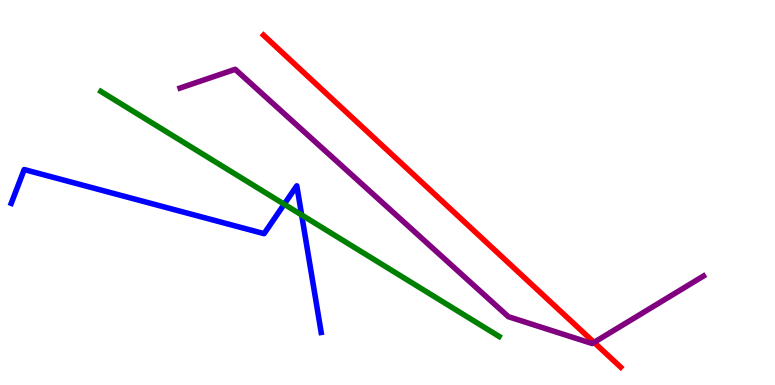[{'lines': ['blue', 'red'], 'intersections': []}, {'lines': ['green', 'red'], 'intersections': []}, {'lines': ['purple', 'red'], 'intersections': [{'x': 7.66, 'y': 1.11}]}, {'lines': ['blue', 'green'], 'intersections': [{'x': 3.67, 'y': 4.7}, {'x': 3.89, 'y': 4.42}]}, {'lines': ['blue', 'purple'], 'intersections': []}, {'lines': ['green', 'purple'], 'intersections': []}]